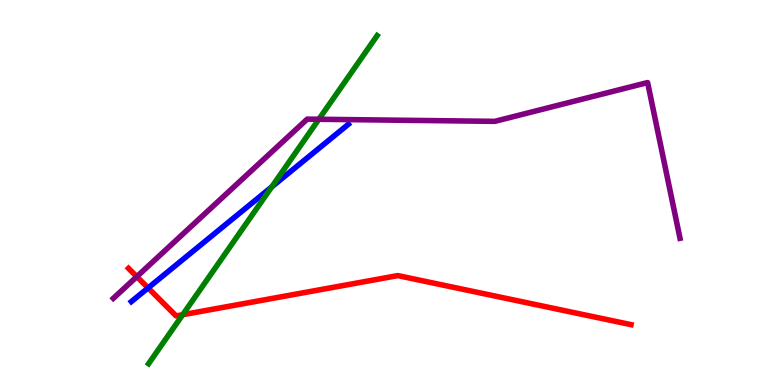[{'lines': ['blue', 'red'], 'intersections': [{'x': 1.91, 'y': 2.52}]}, {'lines': ['green', 'red'], 'intersections': [{'x': 2.36, 'y': 1.83}]}, {'lines': ['purple', 'red'], 'intersections': [{'x': 1.77, 'y': 2.81}]}, {'lines': ['blue', 'green'], 'intersections': [{'x': 3.51, 'y': 5.15}]}, {'lines': ['blue', 'purple'], 'intersections': []}, {'lines': ['green', 'purple'], 'intersections': [{'x': 4.11, 'y': 6.9}]}]